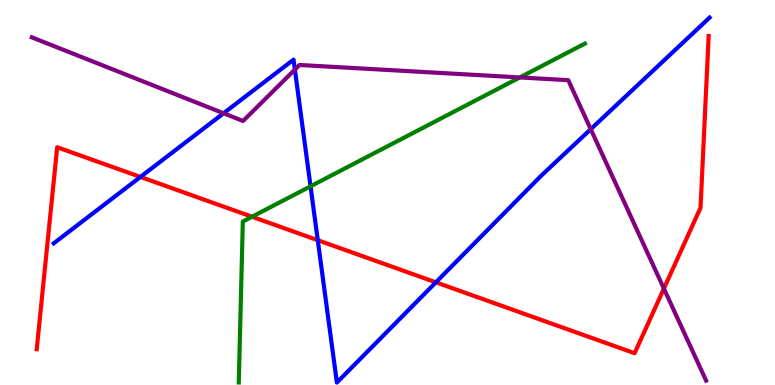[{'lines': ['blue', 'red'], 'intersections': [{'x': 1.81, 'y': 5.4}, {'x': 4.1, 'y': 3.76}, {'x': 5.62, 'y': 2.67}]}, {'lines': ['green', 'red'], 'intersections': [{'x': 3.25, 'y': 4.37}]}, {'lines': ['purple', 'red'], 'intersections': [{'x': 8.57, 'y': 2.5}]}, {'lines': ['blue', 'green'], 'intersections': [{'x': 4.01, 'y': 5.16}]}, {'lines': ['blue', 'purple'], 'intersections': [{'x': 2.88, 'y': 7.06}, {'x': 3.8, 'y': 8.19}, {'x': 7.62, 'y': 6.64}]}, {'lines': ['green', 'purple'], 'intersections': [{'x': 6.71, 'y': 7.99}]}]